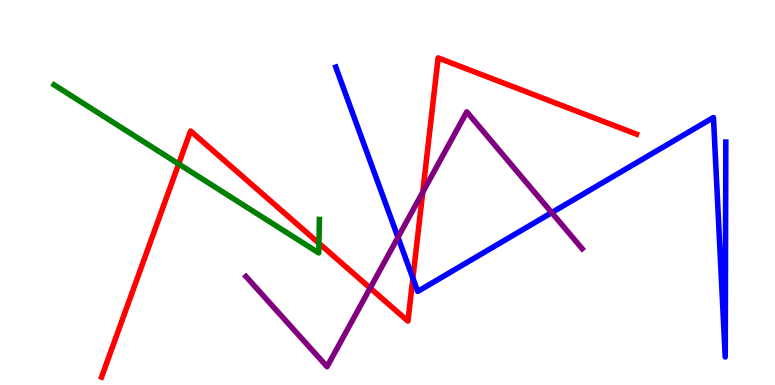[{'lines': ['blue', 'red'], 'intersections': [{'x': 5.33, 'y': 2.78}]}, {'lines': ['green', 'red'], 'intersections': [{'x': 2.31, 'y': 5.74}, {'x': 4.12, 'y': 3.68}]}, {'lines': ['purple', 'red'], 'intersections': [{'x': 4.78, 'y': 2.52}, {'x': 5.45, 'y': 5.01}]}, {'lines': ['blue', 'green'], 'intersections': []}, {'lines': ['blue', 'purple'], 'intersections': [{'x': 5.14, 'y': 3.84}, {'x': 7.12, 'y': 4.48}]}, {'lines': ['green', 'purple'], 'intersections': []}]